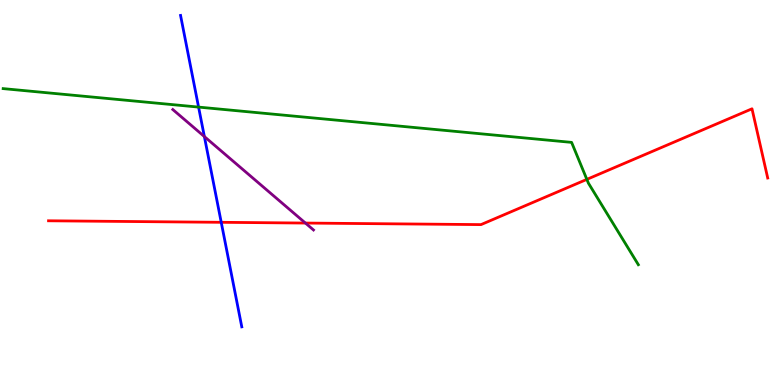[{'lines': ['blue', 'red'], 'intersections': [{'x': 2.85, 'y': 4.23}]}, {'lines': ['green', 'red'], 'intersections': [{'x': 7.57, 'y': 5.34}]}, {'lines': ['purple', 'red'], 'intersections': [{'x': 3.94, 'y': 4.21}]}, {'lines': ['blue', 'green'], 'intersections': [{'x': 2.56, 'y': 7.22}]}, {'lines': ['blue', 'purple'], 'intersections': [{'x': 2.64, 'y': 6.45}]}, {'lines': ['green', 'purple'], 'intersections': []}]